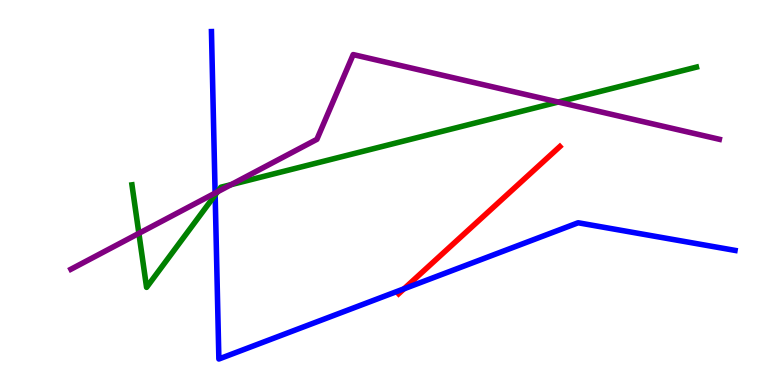[{'lines': ['blue', 'red'], 'intersections': [{'x': 5.21, 'y': 2.5}]}, {'lines': ['green', 'red'], 'intersections': []}, {'lines': ['purple', 'red'], 'intersections': []}, {'lines': ['blue', 'green'], 'intersections': [{'x': 2.78, 'y': 4.94}]}, {'lines': ['blue', 'purple'], 'intersections': [{'x': 2.78, 'y': 4.98}]}, {'lines': ['green', 'purple'], 'intersections': [{'x': 1.79, 'y': 3.94}, {'x': 2.81, 'y': 5.02}, {'x': 2.98, 'y': 5.2}, {'x': 7.2, 'y': 7.35}]}]